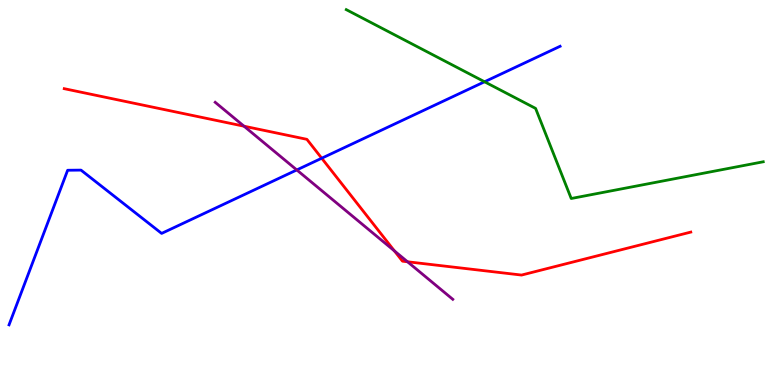[{'lines': ['blue', 'red'], 'intersections': [{'x': 4.15, 'y': 5.89}]}, {'lines': ['green', 'red'], 'intersections': []}, {'lines': ['purple', 'red'], 'intersections': [{'x': 3.15, 'y': 6.72}, {'x': 5.09, 'y': 3.48}, {'x': 5.26, 'y': 3.2}]}, {'lines': ['blue', 'green'], 'intersections': [{'x': 6.25, 'y': 7.88}]}, {'lines': ['blue', 'purple'], 'intersections': [{'x': 3.83, 'y': 5.59}]}, {'lines': ['green', 'purple'], 'intersections': []}]